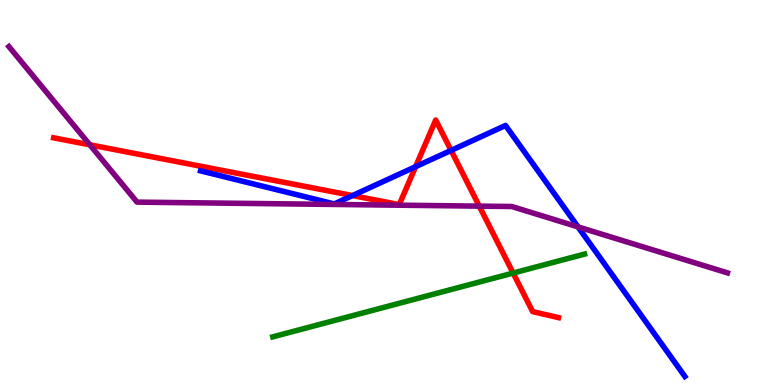[{'lines': ['blue', 'red'], 'intersections': [{'x': 4.55, 'y': 4.92}, {'x': 5.36, 'y': 5.67}, {'x': 5.82, 'y': 6.09}]}, {'lines': ['green', 'red'], 'intersections': [{'x': 6.62, 'y': 2.91}]}, {'lines': ['purple', 'red'], 'intersections': [{'x': 1.16, 'y': 6.24}, {'x': 6.18, 'y': 4.65}]}, {'lines': ['blue', 'green'], 'intersections': []}, {'lines': ['blue', 'purple'], 'intersections': [{'x': 7.46, 'y': 4.11}]}, {'lines': ['green', 'purple'], 'intersections': []}]